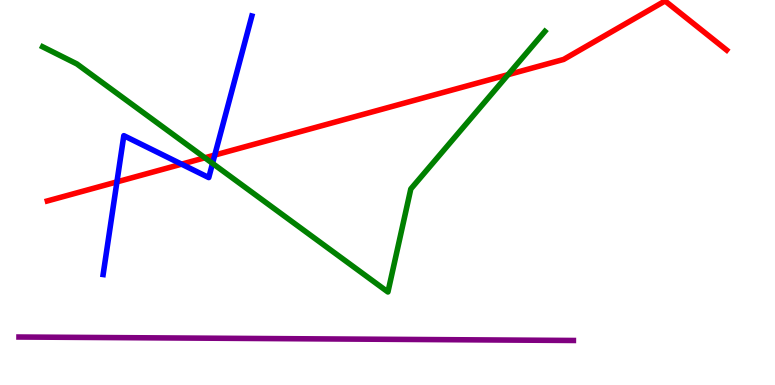[{'lines': ['blue', 'red'], 'intersections': [{'x': 1.51, 'y': 5.28}, {'x': 2.34, 'y': 5.74}, {'x': 2.77, 'y': 5.97}]}, {'lines': ['green', 'red'], 'intersections': [{'x': 2.64, 'y': 5.9}, {'x': 6.56, 'y': 8.06}]}, {'lines': ['purple', 'red'], 'intersections': []}, {'lines': ['blue', 'green'], 'intersections': [{'x': 2.74, 'y': 5.76}]}, {'lines': ['blue', 'purple'], 'intersections': []}, {'lines': ['green', 'purple'], 'intersections': []}]